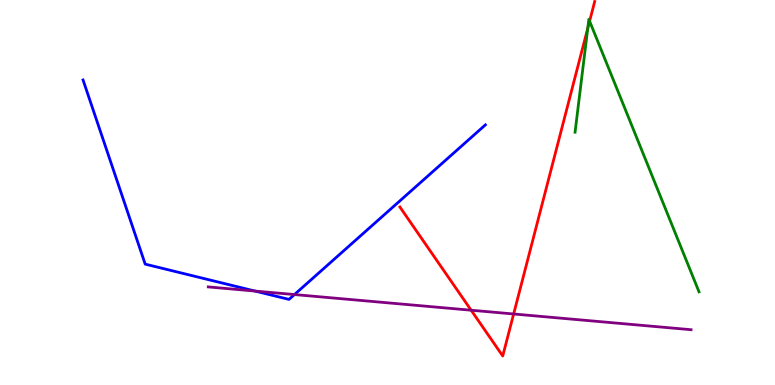[{'lines': ['blue', 'red'], 'intersections': []}, {'lines': ['green', 'red'], 'intersections': [{'x': 7.58, 'y': 9.27}, {'x': 7.61, 'y': 9.45}]}, {'lines': ['purple', 'red'], 'intersections': [{'x': 6.08, 'y': 1.94}, {'x': 6.63, 'y': 1.84}]}, {'lines': ['blue', 'green'], 'intersections': []}, {'lines': ['blue', 'purple'], 'intersections': [{'x': 3.29, 'y': 2.44}, {'x': 3.8, 'y': 2.35}]}, {'lines': ['green', 'purple'], 'intersections': []}]